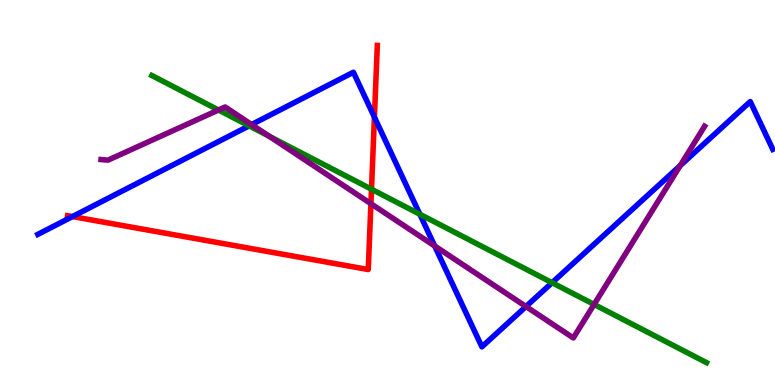[{'lines': ['blue', 'red'], 'intersections': [{'x': 0.935, 'y': 4.37}, {'x': 4.83, 'y': 6.96}]}, {'lines': ['green', 'red'], 'intersections': [{'x': 4.79, 'y': 5.09}]}, {'lines': ['purple', 'red'], 'intersections': [{'x': 4.79, 'y': 4.71}]}, {'lines': ['blue', 'green'], 'intersections': [{'x': 3.21, 'y': 6.73}, {'x': 5.42, 'y': 4.44}, {'x': 7.12, 'y': 2.66}]}, {'lines': ['blue', 'purple'], 'intersections': [{'x': 3.25, 'y': 6.76}, {'x': 5.61, 'y': 3.61}, {'x': 6.79, 'y': 2.04}, {'x': 8.78, 'y': 5.7}]}, {'lines': ['green', 'purple'], 'intersections': [{'x': 2.82, 'y': 7.14}, {'x': 3.48, 'y': 6.46}, {'x': 7.67, 'y': 2.09}]}]